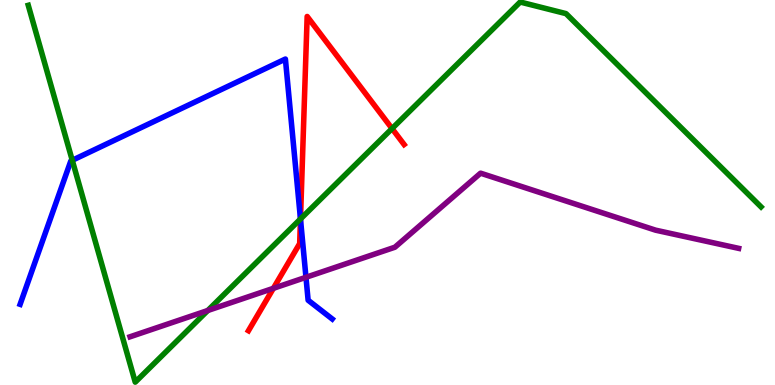[{'lines': ['blue', 'red'], 'intersections': [{'x': 3.88, 'y': 4.31}]}, {'lines': ['green', 'red'], 'intersections': [{'x': 3.88, 'y': 4.31}, {'x': 5.06, 'y': 6.66}]}, {'lines': ['purple', 'red'], 'intersections': [{'x': 3.53, 'y': 2.51}]}, {'lines': ['blue', 'green'], 'intersections': [{'x': 0.932, 'y': 5.84}, {'x': 3.88, 'y': 4.31}]}, {'lines': ['blue', 'purple'], 'intersections': [{'x': 3.95, 'y': 2.8}]}, {'lines': ['green', 'purple'], 'intersections': [{'x': 2.68, 'y': 1.94}]}]